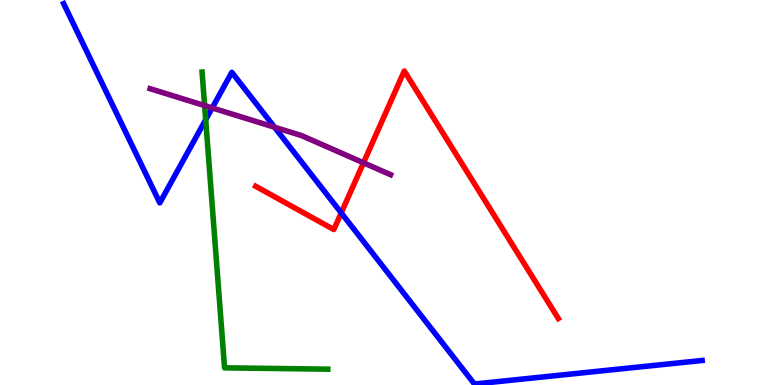[{'lines': ['blue', 'red'], 'intersections': [{'x': 4.4, 'y': 4.47}]}, {'lines': ['green', 'red'], 'intersections': []}, {'lines': ['purple', 'red'], 'intersections': [{'x': 4.69, 'y': 5.77}]}, {'lines': ['blue', 'green'], 'intersections': [{'x': 2.65, 'y': 6.89}]}, {'lines': ['blue', 'purple'], 'intersections': [{'x': 2.74, 'y': 7.2}, {'x': 3.54, 'y': 6.7}]}, {'lines': ['green', 'purple'], 'intersections': [{'x': 2.64, 'y': 7.26}]}]